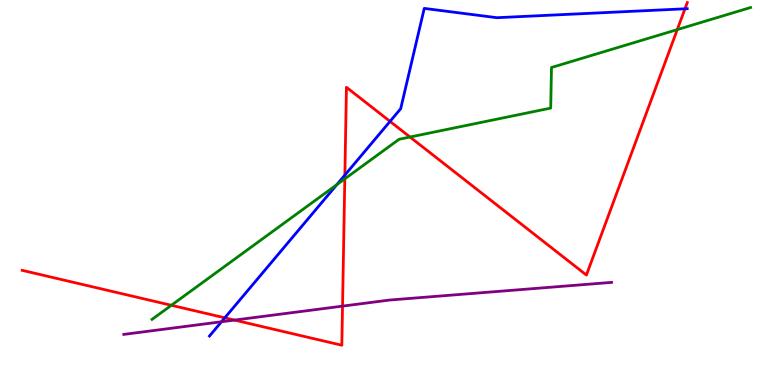[{'lines': ['blue', 'red'], 'intersections': [{'x': 2.9, 'y': 1.74}, {'x': 4.45, 'y': 5.45}, {'x': 5.03, 'y': 6.85}, {'x': 8.84, 'y': 9.77}]}, {'lines': ['green', 'red'], 'intersections': [{'x': 2.21, 'y': 2.07}, {'x': 4.45, 'y': 5.35}, {'x': 5.29, 'y': 6.44}, {'x': 8.74, 'y': 9.23}]}, {'lines': ['purple', 'red'], 'intersections': [{'x': 3.03, 'y': 1.69}, {'x': 4.42, 'y': 2.05}]}, {'lines': ['blue', 'green'], 'intersections': [{'x': 4.35, 'y': 5.2}]}, {'lines': ['blue', 'purple'], 'intersections': [{'x': 2.86, 'y': 1.64}]}, {'lines': ['green', 'purple'], 'intersections': []}]